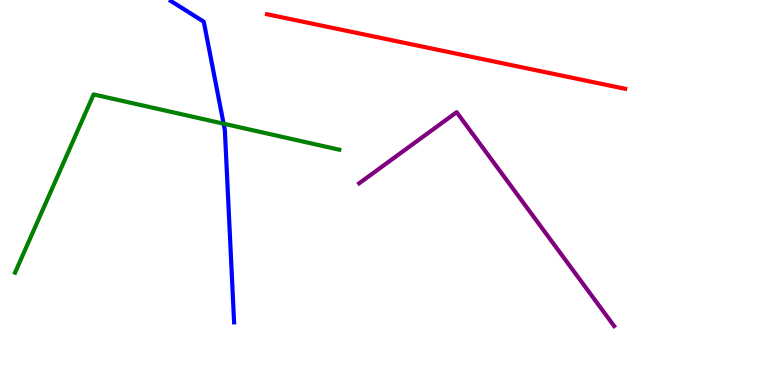[{'lines': ['blue', 'red'], 'intersections': []}, {'lines': ['green', 'red'], 'intersections': []}, {'lines': ['purple', 'red'], 'intersections': []}, {'lines': ['blue', 'green'], 'intersections': [{'x': 2.89, 'y': 6.79}]}, {'lines': ['blue', 'purple'], 'intersections': []}, {'lines': ['green', 'purple'], 'intersections': []}]